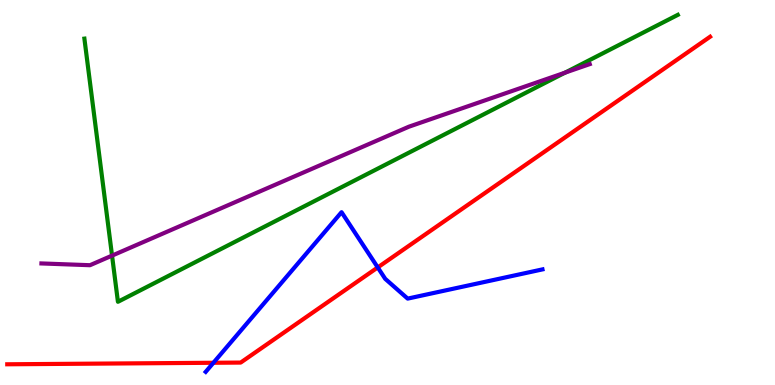[{'lines': ['blue', 'red'], 'intersections': [{'x': 2.75, 'y': 0.577}, {'x': 4.87, 'y': 3.05}]}, {'lines': ['green', 'red'], 'intersections': []}, {'lines': ['purple', 'red'], 'intersections': []}, {'lines': ['blue', 'green'], 'intersections': []}, {'lines': ['blue', 'purple'], 'intersections': []}, {'lines': ['green', 'purple'], 'intersections': [{'x': 1.45, 'y': 3.36}, {'x': 7.29, 'y': 8.11}]}]